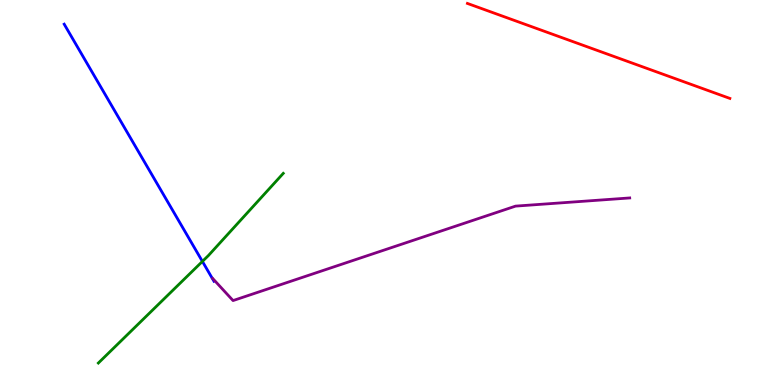[{'lines': ['blue', 'red'], 'intersections': []}, {'lines': ['green', 'red'], 'intersections': []}, {'lines': ['purple', 'red'], 'intersections': []}, {'lines': ['blue', 'green'], 'intersections': [{'x': 2.61, 'y': 3.21}]}, {'lines': ['blue', 'purple'], 'intersections': []}, {'lines': ['green', 'purple'], 'intersections': []}]